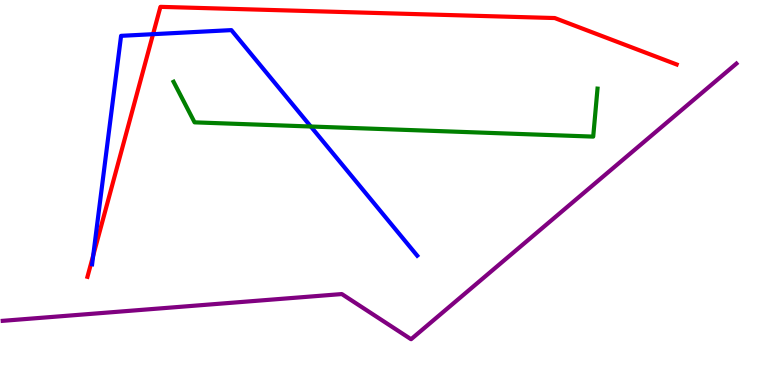[{'lines': ['blue', 'red'], 'intersections': [{'x': 1.2, 'y': 3.36}, {'x': 1.97, 'y': 9.11}]}, {'lines': ['green', 'red'], 'intersections': []}, {'lines': ['purple', 'red'], 'intersections': []}, {'lines': ['blue', 'green'], 'intersections': [{'x': 4.01, 'y': 6.71}]}, {'lines': ['blue', 'purple'], 'intersections': []}, {'lines': ['green', 'purple'], 'intersections': []}]